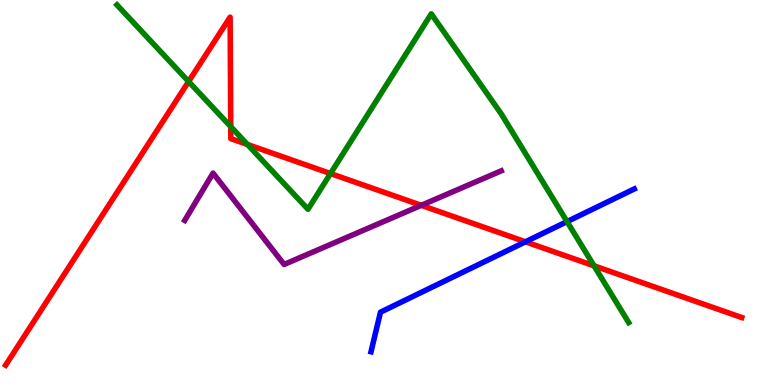[{'lines': ['blue', 'red'], 'intersections': [{'x': 6.78, 'y': 3.72}]}, {'lines': ['green', 'red'], 'intersections': [{'x': 2.43, 'y': 7.88}, {'x': 2.98, 'y': 6.71}, {'x': 3.19, 'y': 6.25}, {'x': 4.26, 'y': 5.49}, {'x': 7.67, 'y': 3.1}]}, {'lines': ['purple', 'red'], 'intersections': [{'x': 5.44, 'y': 4.67}]}, {'lines': ['blue', 'green'], 'intersections': [{'x': 7.32, 'y': 4.24}]}, {'lines': ['blue', 'purple'], 'intersections': []}, {'lines': ['green', 'purple'], 'intersections': []}]